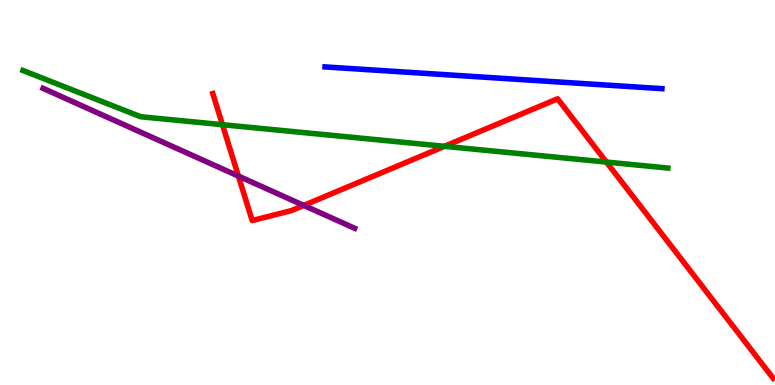[{'lines': ['blue', 'red'], 'intersections': []}, {'lines': ['green', 'red'], 'intersections': [{'x': 2.87, 'y': 6.76}, {'x': 5.74, 'y': 6.2}, {'x': 7.82, 'y': 5.79}]}, {'lines': ['purple', 'red'], 'intersections': [{'x': 3.08, 'y': 5.43}, {'x': 3.92, 'y': 4.66}]}, {'lines': ['blue', 'green'], 'intersections': []}, {'lines': ['blue', 'purple'], 'intersections': []}, {'lines': ['green', 'purple'], 'intersections': []}]